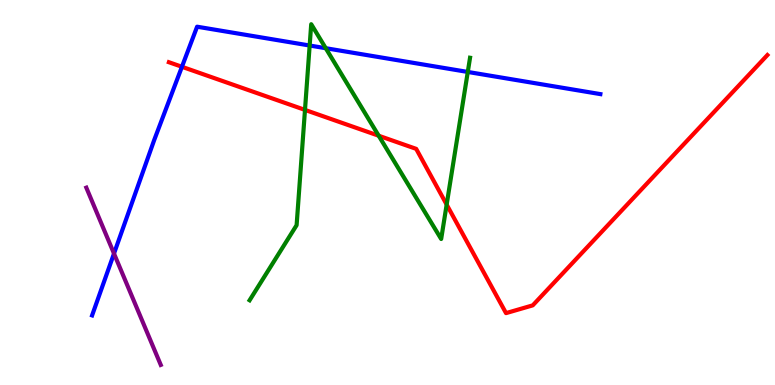[{'lines': ['blue', 'red'], 'intersections': [{'x': 2.35, 'y': 8.27}]}, {'lines': ['green', 'red'], 'intersections': [{'x': 3.94, 'y': 7.15}, {'x': 4.89, 'y': 6.47}, {'x': 5.76, 'y': 4.69}]}, {'lines': ['purple', 'red'], 'intersections': []}, {'lines': ['blue', 'green'], 'intersections': [{'x': 4.0, 'y': 8.82}, {'x': 4.2, 'y': 8.75}, {'x': 6.04, 'y': 8.13}]}, {'lines': ['blue', 'purple'], 'intersections': [{'x': 1.47, 'y': 3.41}]}, {'lines': ['green', 'purple'], 'intersections': []}]